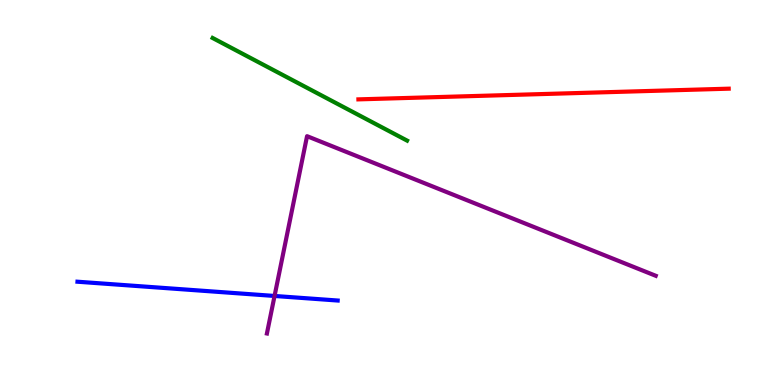[{'lines': ['blue', 'red'], 'intersections': []}, {'lines': ['green', 'red'], 'intersections': []}, {'lines': ['purple', 'red'], 'intersections': []}, {'lines': ['blue', 'green'], 'intersections': []}, {'lines': ['blue', 'purple'], 'intersections': [{'x': 3.54, 'y': 2.31}]}, {'lines': ['green', 'purple'], 'intersections': []}]